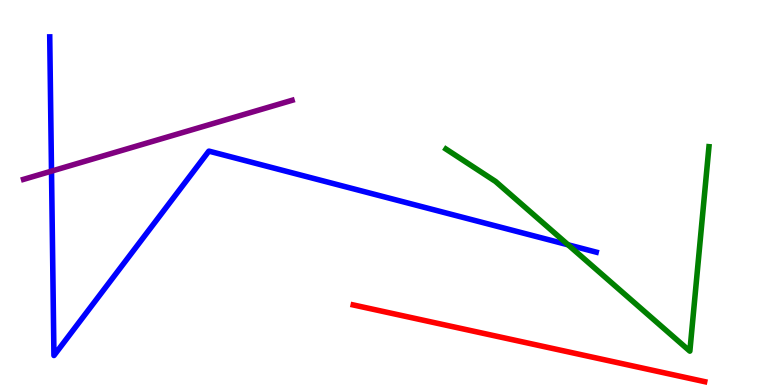[{'lines': ['blue', 'red'], 'intersections': []}, {'lines': ['green', 'red'], 'intersections': []}, {'lines': ['purple', 'red'], 'intersections': []}, {'lines': ['blue', 'green'], 'intersections': [{'x': 7.33, 'y': 3.64}]}, {'lines': ['blue', 'purple'], 'intersections': [{'x': 0.665, 'y': 5.56}]}, {'lines': ['green', 'purple'], 'intersections': []}]